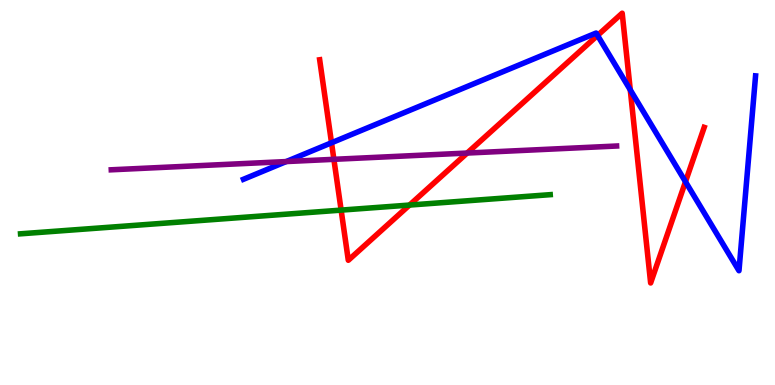[{'lines': ['blue', 'red'], 'intersections': [{'x': 4.28, 'y': 6.29}, {'x': 7.71, 'y': 9.08}, {'x': 8.13, 'y': 7.67}, {'x': 8.84, 'y': 5.28}]}, {'lines': ['green', 'red'], 'intersections': [{'x': 4.4, 'y': 4.54}, {'x': 5.28, 'y': 4.67}]}, {'lines': ['purple', 'red'], 'intersections': [{'x': 4.31, 'y': 5.86}, {'x': 6.03, 'y': 6.02}]}, {'lines': ['blue', 'green'], 'intersections': []}, {'lines': ['blue', 'purple'], 'intersections': [{'x': 3.69, 'y': 5.8}]}, {'lines': ['green', 'purple'], 'intersections': []}]